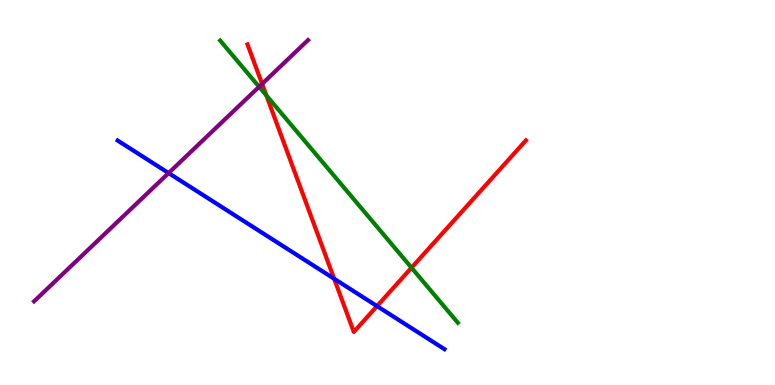[{'lines': ['blue', 'red'], 'intersections': [{'x': 4.31, 'y': 2.76}, {'x': 4.86, 'y': 2.05}]}, {'lines': ['green', 'red'], 'intersections': [{'x': 3.44, 'y': 7.52}, {'x': 5.31, 'y': 3.05}]}, {'lines': ['purple', 'red'], 'intersections': [{'x': 3.38, 'y': 7.82}]}, {'lines': ['blue', 'green'], 'intersections': []}, {'lines': ['blue', 'purple'], 'intersections': [{'x': 2.18, 'y': 5.5}]}, {'lines': ['green', 'purple'], 'intersections': [{'x': 3.34, 'y': 7.75}]}]